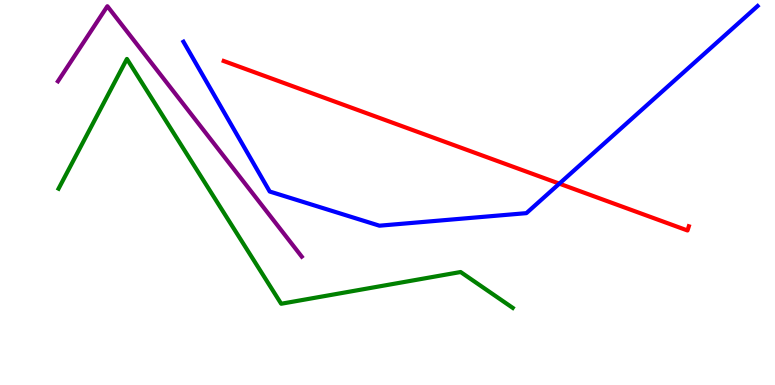[{'lines': ['blue', 'red'], 'intersections': [{'x': 7.22, 'y': 5.23}]}, {'lines': ['green', 'red'], 'intersections': []}, {'lines': ['purple', 'red'], 'intersections': []}, {'lines': ['blue', 'green'], 'intersections': []}, {'lines': ['blue', 'purple'], 'intersections': []}, {'lines': ['green', 'purple'], 'intersections': []}]